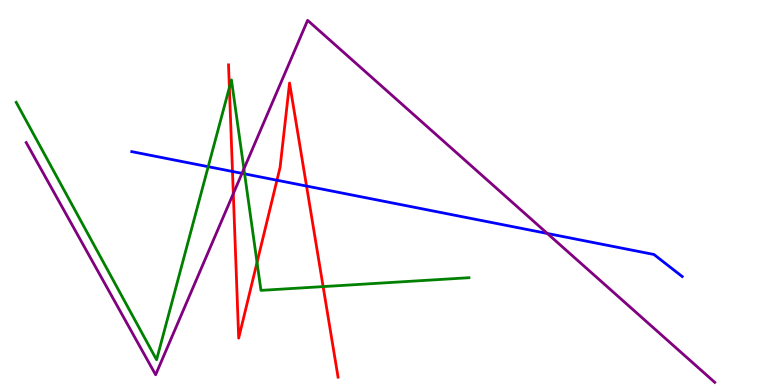[{'lines': ['blue', 'red'], 'intersections': [{'x': 3.0, 'y': 5.55}, {'x': 3.57, 'y': 5.32}, {'x': 3.96, 'y': 5.17}]}, {'lines': ['green', 'red'], 'intersections': [{'x': 2.96, 'y': 7.73}, {'x': 3.32, 'y': 3.18}, {'x': 4.17, 'y': 2.56}]}, {'lines': ['purple', 'red'], 'intersections': [{'x': 3.01, 'y': 4.97}]}, {'lines': ['blue', 'green'], 'intersections': [{'x': 2.69, 'y': 5.67}, {'x': 3.16, 'y': 5.48}]}, {'lines': ['blue', 'purple'], 'intersections': [{'x': 3.12, 'y': 5.5}, {'x': 7.06, 'y': 3.94}]}, {'lines': ['green', 'purple'], 'intersections': [{'x': 3.15, 'y': 5.61}]}]